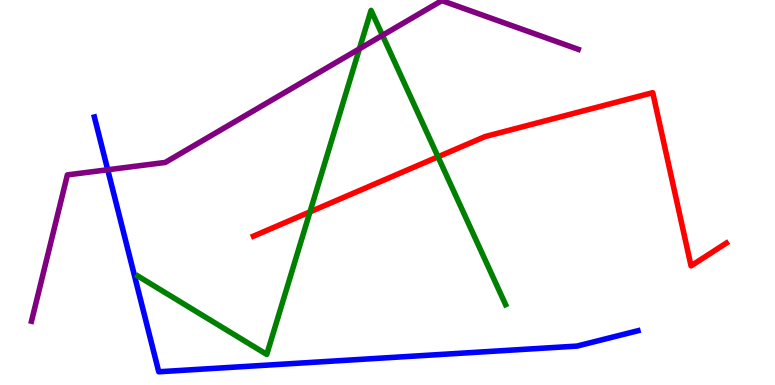[{'lines': ['blue', 'red'], 'intersections': []}, {'lines': ['green', 'red'], 'intersections': [{'x': 4.0, 'y': 4.5}, {'x': 5.65, 'y': 5.93}]}, {'lines': ['purple', 'red'], 'intersections': []}, {'lines': ['blue', 'green'], 'intersections': []}, {'lines': ['blue', 'purple'], 'intersections': [{'x': 1.39, 'y': 5.59}]}, {'lines': ['green', 'purple'], 'intersections': [{'x': 4.64, 'y': 8.73}, {'x': 4.93, 'y': 9.08}]}]